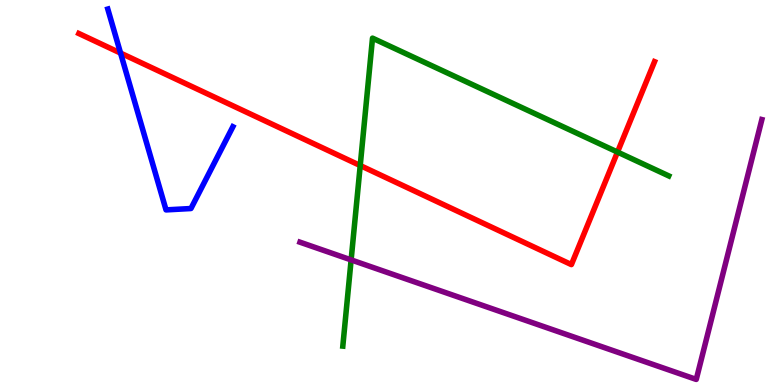[{'lines': ['blue', 'red'], 'intersections': [{'x': 1.56, 'y': 8.62}]}, {'lines': ['green', 'red'], 'intersections': [{'x': 4.65, 'y': 5.7}, {'x': 7.97, 'y': 6.05}]}, {'lines': ['purple', 'red'], 'intersections': []}, {'lines': ['blue', 'green'], 'intersections': []}, {'lines': ['blue', 'purple'], 'intersections': []}, {'lines': ['green', 'purple'], 'intersections': [{'x': 4.53, 'y': 3.25}]}]